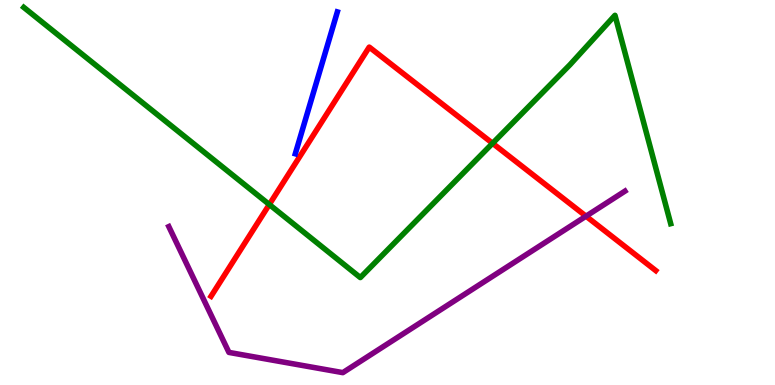[{'lines': ['blue', 'red'], 'intersections': []}, {'lines': ['green', 'red'], 'intersections': [{'x': 3.47, 'y': 4.69}, {'x': 6.36, 'y': 6.28}]}, {'lines': ['purple', 'red'], 'intersections': [{'x': 7.56, 'y': 4.38}]}, {'lines': ['blue', 'green'], 'intersections': []}, {'lines': ['blue', 'purple'], 'intersections': []}, {'lines': ['green', 'purple'], 'intersections': []}]